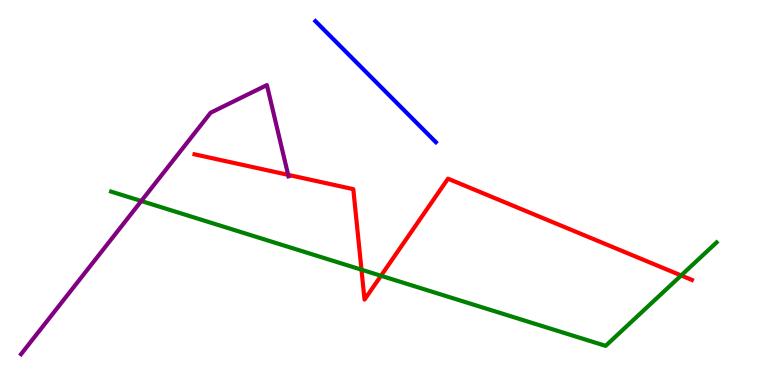[{'lines': ['blue', 'red'], 'intersections': []}, {'lines': ['green', 'red'], 'intersections': [{'x': 4.66, 'y': 3.0}, {'x': 4.92, 'y': 2.84}, {'x': 8.79, 'y': 2.85}]}, {'lines': ['purple', 'red'], 'intersections': [{'x': 3.72, 'y': 5.46}]}, {'lines': ['blue', 'green'], 'intersections': []}, {'lines': ['blue', 'purple'], 'intersections': []}, {'lines': ['green', 'purple'], 'intersections': [{'x': 1.82, 'y': 4.78}]}]